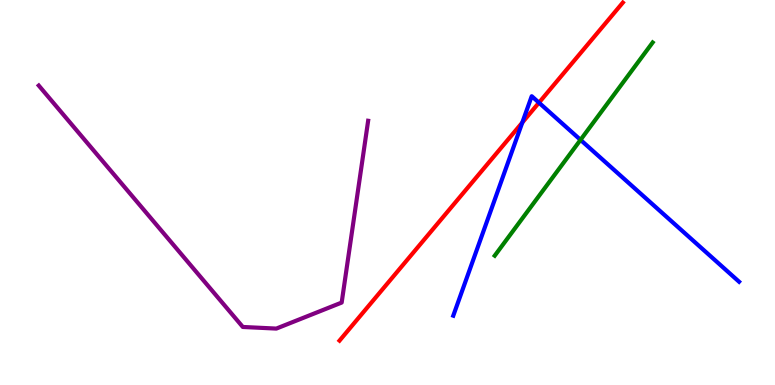[{'lines': ['blue', 'red'], 'intersections': [{'x': 6.74, 'y': 6.82}, {'x': 6.95, 'y': 7.33}]}, {'lines': ['green', 'red'], 'intersections': []}, {'lines': ['purple', 'red'], 'intersections': []}, {'lines': ['blue', 'green'], 'intersections': [{'x': 7.49, 'y': 6.37}]}, {'lines': ['blue', 'purple'], 'intersections': []}, {'lines': ['green', 'purple'], 'intersections': []}]